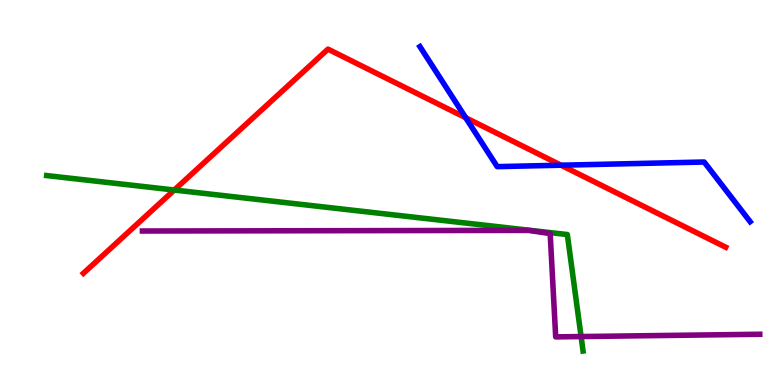[{'lines': ['blue', 'red'], 'intersections': [{'x': 6.01, 'y': 6.94}, {'x': 7.24, 'y': 5.71}]}, {'lines': ['green', 'red'], 'intersections': [{'x': 2.25, 'y': 5.06}]}, {'lines': ['purple', 'red'], 'intersections': []}, {'lines': ['blue', 'green'], 'intersections': []}, {'lines': ['blue', 'purple'], 'intersections': []}, {'lines': ['green', 'purple'], 'intersections': [{'x': 7.5, 'y': 1.26}]}]